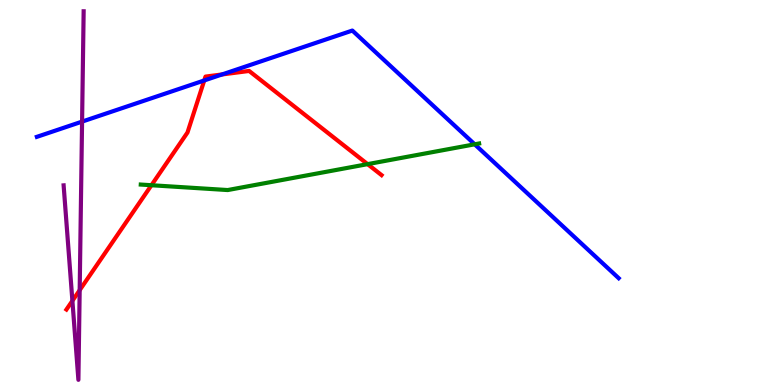[{'lines': ['blue', 'red'], 'intersections': [{'x': 2.64, 'y': 7.91}, {'x': 2.87, 'y': 8.07}]}, {'lines': ['green', 'red'], 'intersections': [{'x': 1.95, 'y': 5.19}, {'x': 4.74, 'y': 5.74}]}, {'lines': ['purple', 'red'], 'intersections': [{'x': 0.934, 'y': 2.19}, {'x': 1.03, 'y': 2.46}]}, {'lines': ['blue', 'green'], 'intersections': [{'x': 6.13, 'y': 6.25}]}, {'lines': ['blue', 'purple'], 'intersections': [{'x': 1.06, 'y': 6.84}]}, {'lines': ['green', 'purple'], 'intersections': []}]